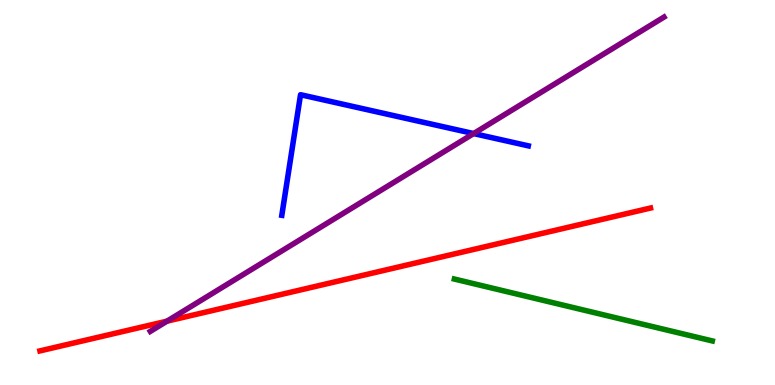[{'lines': ['blue', 'red'], 'intersections': []}, {'lines': ['green', 'red'], 'intersections': []}, {'lines': ['purple', 'red'], 'intersections': [{'x': 2.15, 'y': 1.66}]}, {'lines': ['blue', 'green'], 'intersections': []}, {'lines': ['blue', 'purple'], 'intersections': [{'x': 6.11, 'y': 6.53}]}, {'lines': ['green', 'purple'], 'intersections': []}]